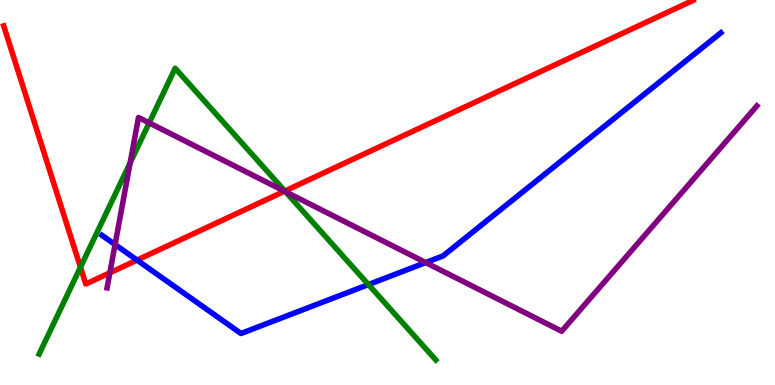[{'lines': ['blue', 'red'], 'intersections': [{'x': 1.77, 'y': 3.24}]}, {'lines': ['green', 'red'], 'intersections': [{'x': 1.04, 'y': 3.06}, {'x': 3.68, 'y': 5.04}]}, {'lines': ['purple', 'red'], 'intersections': [{'x': 1.42, 'y': 2.91}, {'x': 3.67, 'y': 5.03}]}, {'lines': ['blue', 'green'], 'intersections': [{'x': 4.75, 'y': 2.61}]}, {'lines': ['blue', 'purple'], 'intersections': [{'x': 1.48, 'y': 3.65}, {'x': 5.49, 'y': 3.18}]}, {'lines': ['green', 'purple'], 'intersections': [{'x': 1.68, 'y': 5.77}, {'x': 1.92, 'y': 6.81}, {'x': 3.68, 'y': 5.02}]}]